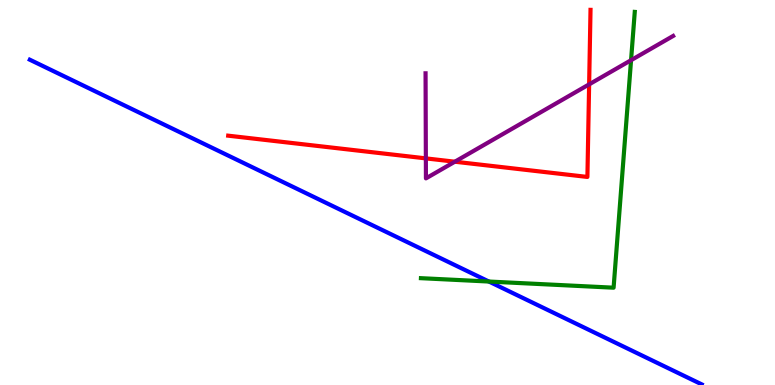[{'lines': ['blue', 'red'], 'intersections': []}, {'lines': ['green', 'red'], 'intersections': []}, {'lines': ['purple', 'red'], 'intersections': [{'x': 5.49, 'y': 5.89}, {'x': 5.87, 'y': 5.8}, {'x': 7.6, 'y': 7.81}]}, {'lines': ['blue', 'green'], 'intersections': [{'x': 6.31, 'y': 2.69}]}, {'lines': ['blue', 'purple'], 'intersections': []}, {'lines': ['green', 'purple'], 'intersections': [{'x': 8.14, 'y': 8.44}]}]